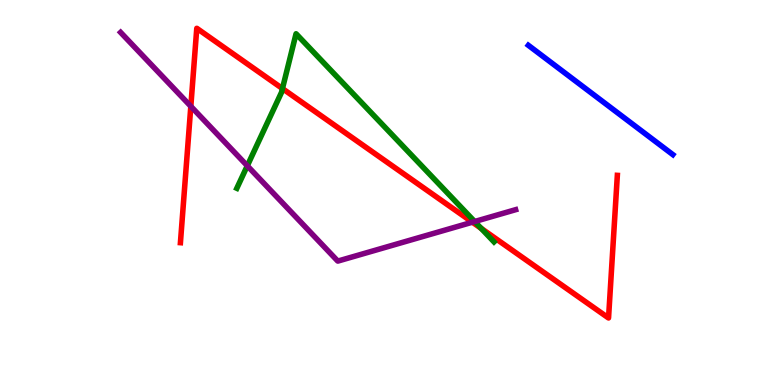[{'lines': ['blue', 'red'], 'intersections': []}, {'lines': ['green', 'red'], 'intersections': [{'x': 3.64, 'y': 7.7}, {'x': 6.21, 'y': 4.07}]}, {'lines': ['purple', 'red'], 'intersections': [{'x': 2.46, 'y': 7.24}, {'x': 6.1, 'y': 4.23}]}, {'lines': ['blue', 'green'], 'intersections': []}, {'lines': ['blue', 'purple'], 'intersections': []}, {'lines': ['green', 'purple'], 'intersections': [{'x': 3.19, 'y': 5.69}, {'x': 6.12, 'y': 4.25}]}]